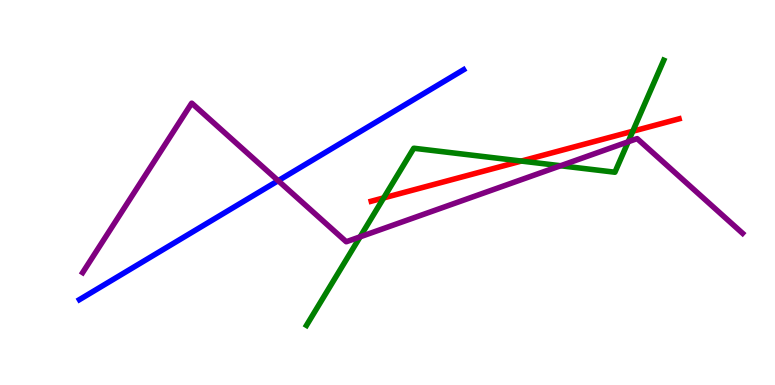[{'lines': ['blue', 'red'], 'intersections': []}, {'lines': ['green', 'red'], 'intersections': [{'x': 4.95, 'y': 4.86}, {'x': 6.73, 'y': 5.82}, {'x': 8.17, 'y': 6.59}]}, {'lines': ['purple', 'red'], 'intersections': []}, {'lines': ['blue', 'green'], 'intersections': []}, {'lines': ['blue', 'purple'], 'intersections': [{'x': 3.59, 'y': 5.31}]}, {'lines': ['green', 'purple'], 'intersections': [{'x': 4.65, 'y': 3.85}, {'x': 7.23, 'y': 5.69}, {'x': 8.11, 'y': 6.32}]}]